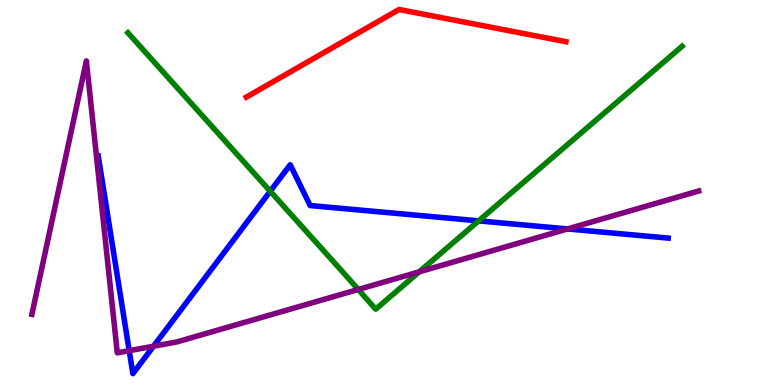[{'lines': ['blue', 'red'], 'intersections': []}, {'lines': ['green', 'red'], 'intersections': []}, {'lines': ['purple', 'red'], 'intersections': []}, {'lines': ['blue', 'green'], 'intersections': [{'x': 3.49, 'y': 5.03}, {'x': 6.18, 'y': 4.26}]}, {'lines': ['blue', 'purple'], 'intersections': [{'x': 1.67, 'y': 0.892}, {'x': 1.98, 'y': 1.01}, {'x': 7.32, 'y': 4.05}]}, {'lines': ['green', 'purple'], 'intersections': [{'x': 4.62, 'y': 2.48}, {'x': 5.41, 'y': 2.94}]}]